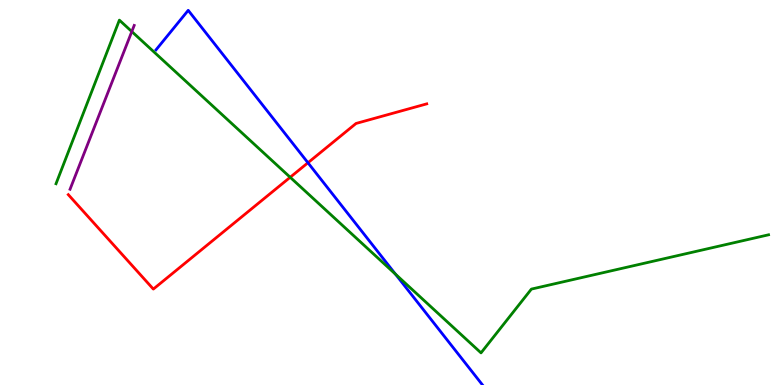[{'lines': ['blue', 'red'], 'intersections': [{'x': 3.97, 'y': 5.77}]}, {'lines': ['green', 'red'], 'intersections': [{'x': 3.74, 'y': 5.4}]}, {'lines': ['purple', 'red'], 'intersections': []}, {'lines': ['blue', 'green'], 'intersections': [{'x': 5.1, 'y': 2.88}]}, {'lines': ['blue', 'purple'], 'intersections': []}, {'lines': ['green', 'purple'], 'intersections': [{'x': 1.7, 'y': 9.18}]}]